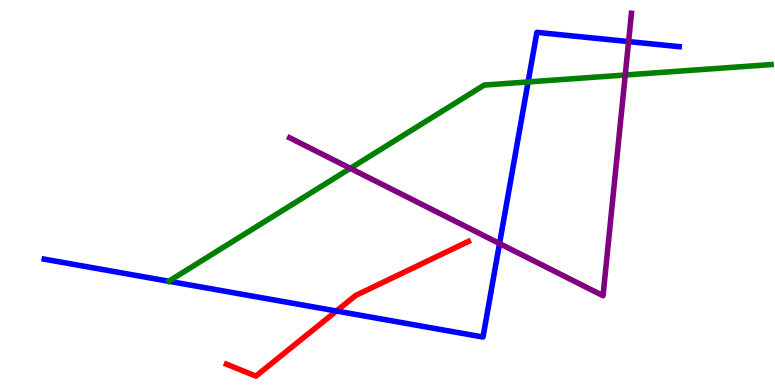[{'lines': ['blue', 'red'], 'intersections': [{'x': 4.34, 'y': 1.92}]}, {'lines': ['green', 'red'], 'intersections': []}, {'lines': ['purple', 'red'], 'intersections': []}, {'lines': ['blue', 'green'], 'intersections': [{'x': 6.81, 'y': 7.87}]}, {'lines': ['blue', 'purple'], 'intersections': [{'x': 6.45, 'y': 3.67}, {'x': 8.11, 'y': 8.92}]}, {'lines': ['green', 'purple'], 'intersections': [{'x': 4.52, 'y': 5.63}, {'x': 8.07, 'y': 8.05}]}]